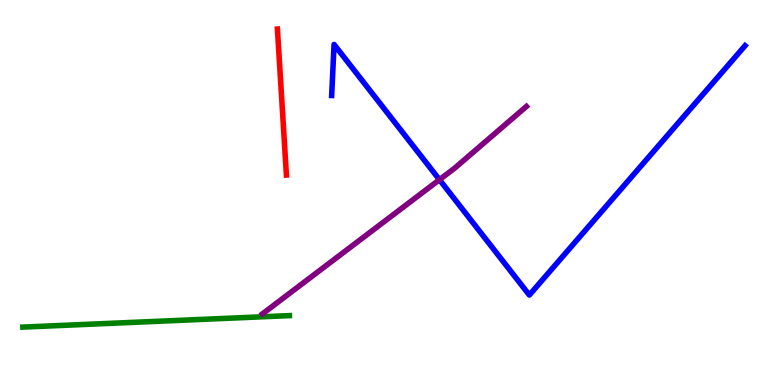[{'lines': ['blue', 'red'], 'intersections': []}, {'lines': ['green', 'red'], 'intersections': []}, {'lines': ['purple', 'red'], 'intersections': []}, {'lines': ['blue', 'green'], 'intersections': []}, {'lines': ['blue', 'purple'], 'intersections': [{'x': 5.67, 'y': 5.33}]}, {'lines': ['green', 'purple'], 'intersections': []}]